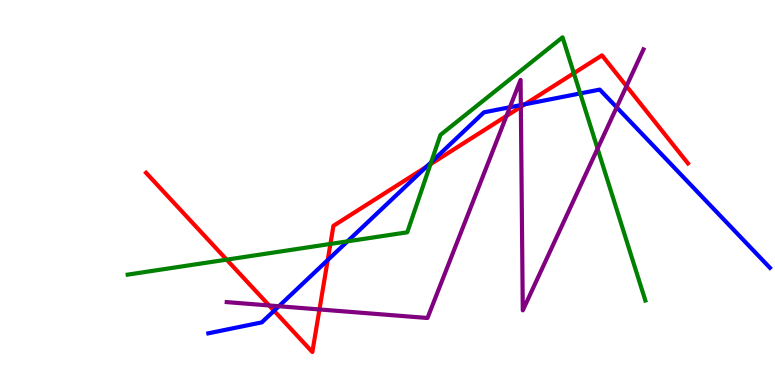[{'lines': ['blue', 'red'], 'intersections': [{'x': 3.54, 'y': 1.93}, {'x': 4.23, 'y': 3.25}, {'x': 5.5, 'y': 5.66}, {'x': 6.77, 'y': 7.29}]}, {'lines': ['green', 'red'], 'intersections': [{'x': 2.92, 'y': 3.26}, {'x': 4.26, 'y': 3.66}, {'x': 5.55, 'y': 5.73}, {'x': 7.4, 'y': 8.1}]}, {'lines': ['purple', 'red'], 'intersections': [{'x': 3.47, 'y': 2.07}, {'x': 4.12, 'y': 1.96}, {'x': 6.54, 'y': 6.99}, {'x': 6.72, 'y': 7.22}, {'x': 8.08, 'y': 7.76}]}, {'lines': ['blue', 'green'], 'intersections': [{'x': 4.48, 'y': 3.73}, {'x': 5.56, 'y': 5.78}, {'x': 7.49, 'y': 7.57}]}, {'lines': ['blue', 'purple'], 'intersections': [{'x': 3.6, 'y': 2.05}, {'x': 6.58, 'y': 7.21}, {'x': 6.72, 'y': 7.27}, {'x': 7.96, 'y': 7.21}]}, {'lines': ['green', 'purple'], 'intersections': [{'x': 7.71, 'y': 6.14}]}]